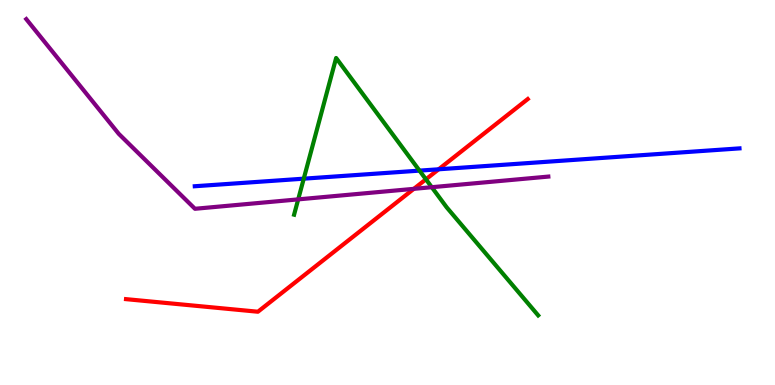[{'lines': ['blue', 'red'], 'intersections': [{'x': 5.66, 'y': 5.6}]}, {'lines': ['green', 'red'], 'intersections': [{'x': 5.5, 'y': 5.34}]}, {'lines': ['purple', 'red'], 'intersections': [{'x': 5.34, 'y': 5.1}]}, {'lines': ['blue', 'green'], 'intersections': [{'x': 3.92, 'y': 5.36}, {'x': 5.41, 'y': 5.57}]}, {'lines': ['blue', 'purple'], 'intersections': []}, {'lines': ['green', 'purple'], 'intersections': [{'x': 3.85, 'y': 4.82}, {'x': 5.57, 'y': 5.14}]}]